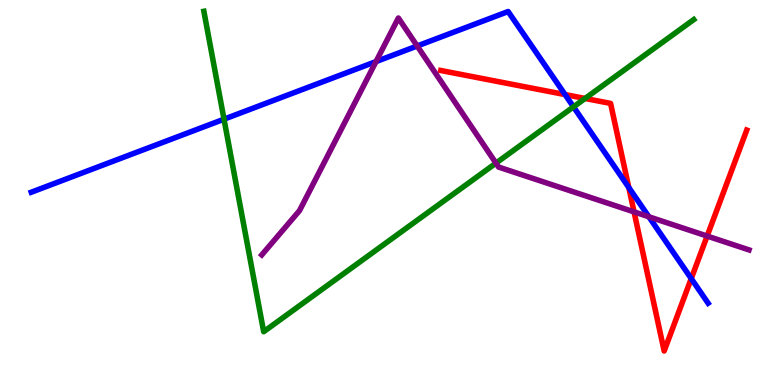[{'lines': ['blue', 'red'], 'intersections': [{'x': 7.29, 'y': 7.54}, {'x': 8.11, 'y': 5.13}, {'x': 8.92, 'y': 2.76}]}, {'lines': ['green', 'red'], 'intersections': [{'x': 7.55, 'y': 7.44}]}, {'lines': ['purple', 'red'], 'intersections': [{'x': 8.18, 'y': 4.5}, {'x': 9.12, 'y': 3.87}]}, {'lines': ['blue', 'green'], 'intersections': [{'x': 2.89, 'y': 6.9}, {'x': 7.4, 'y': 7.22}]}, {'lines': ['blue', 'purple'], 'intersections': [{'x': 4.85, 'y': 8.4}, {'x': 5.38, 'y': 8.81}, {'x': 8.37, 'y': 4.37}]}, {'lines': ['green', 'purple'], 'intersections': [{'x': 6.4, 'y': 5.76}]}]